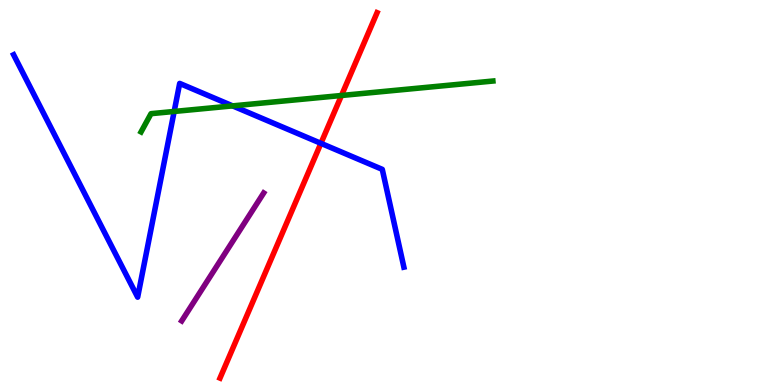[{'lines': ['blue', 'red'], 'intersections': [{'x': 4.14, 'y': 6.28}]}, {'lines': ['green', 'red'], 'intersections': [{'x': 4.41, 'y': 7.52}]}, {'lines': ['purple', 'red'], 'intersections': []}, {'lines': ['blue', 'green'], 'intersections': [{'x': 2.25, 'y': 7.1}, {'x': 3.0, 'y': 7.25}]}, {'lines': ['blue', 'purple'], 'intersections': []}, {'lines': ['green', 'purple'], 'intersections': []}]